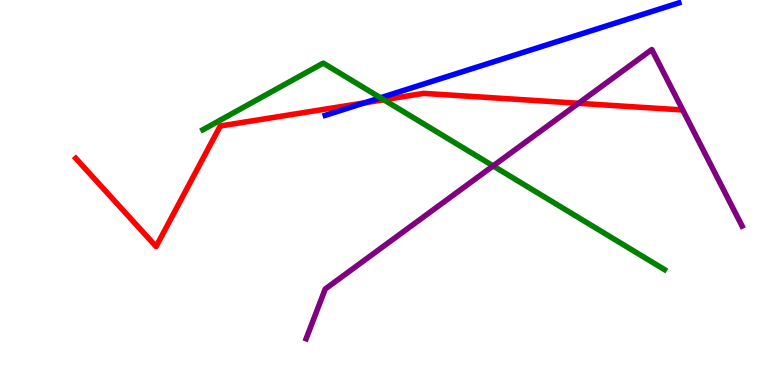[{'lines': ['blue', 'red'], 'intersections': [{'x': 4.7, 'y': 7.33}]}, {'lines': ['green', 'red'], 'intersections': [{'x': 4.95, 'y': 7.41}]}, {'lines': ['purple', 'red'], 'intersections': [{'x': 7.46, 'y': 7.32}]}, {'lines': ['blue', 'green'], 'intersections': [{'x': 4.91, 'y': 7.46}]}, {'lines': ['blue', 'purple'], 'intersections': []}, {'lines': ['green', 'purple'], 'intersections': [{'x': 6.36, 'y': 5.69}]}]